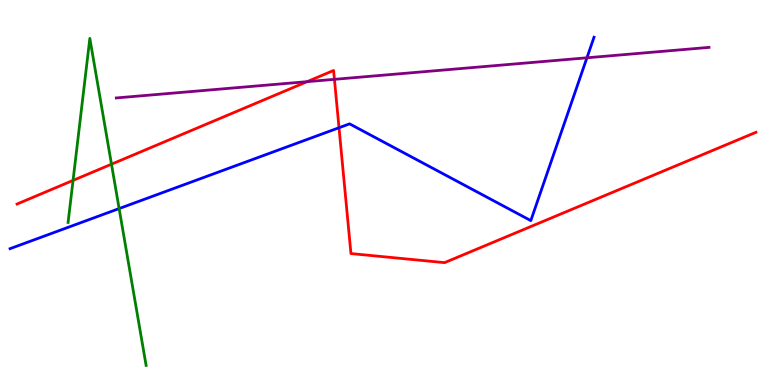[{'lines': ['blue', 'red'], 'intersections': [{'x': 4.37, 'y': 6.68}]}, {'lines': ['green', 'red'], 'intersections': [{'x': 0.943, 'y': 5.31}, {'x': 1.44, 'y': 5.74}]}, {'lines': ['purple', 'red'], 'intersections': [{'x': 3.96, 'y': 7.88}, {'x': 4.32, 'y': 7.94}]}, {'lines': ['blue', 'green'], 'intersections': [{'x': 1.54, 'y': 4.58}]}, {'lines': ['blue', 'purple'], 'intersections': [{'x': 7.57, 'y': 8.5}]}, {'lines': ['green', 'purple'], 'intersections': []}]